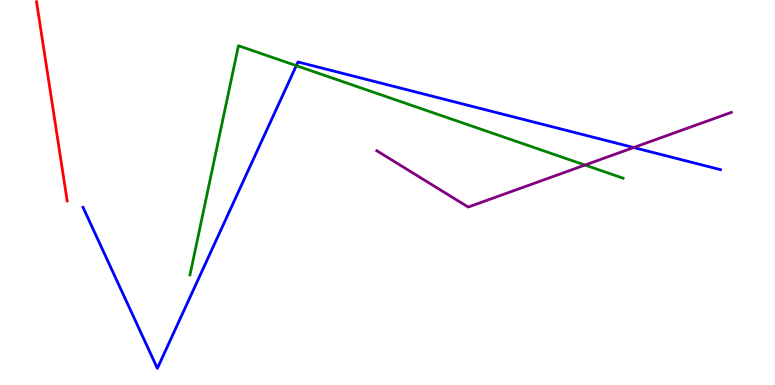[{'lines': ['blue', 'red'], 'intersections': []}, {'lines': ['green', 'red'], 'intersections': []}, {'lines': ['purple', 'red'], 'intersections': []}, {'lines': ['blue', 'green'], 'intersections': [{'x': 3.82, 'y': 8.29}]}, {'lines': ['blue', 'purple'], 'intersections': [{'x': 8.18, 'y': 6.17}]}, {'lines': ['green', 'purple'], 'intersections': [{'x': 7.55, 'y': 5.71}]}]